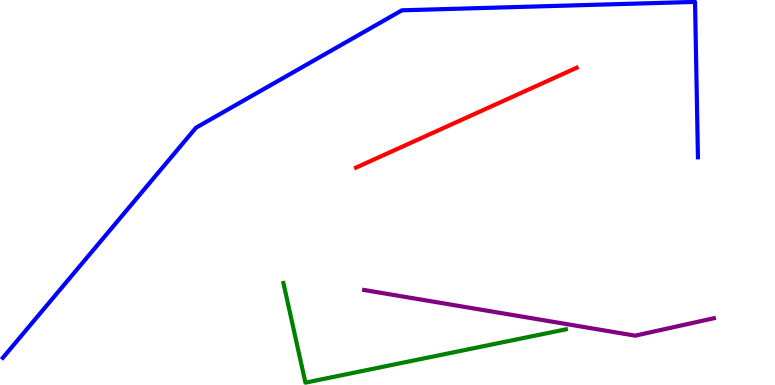[{'lines': ['blue', 'red'], 'intersections': []}, {'lines': ['green', 'red'], 'intersections': []}, {'lines': ['purple', 'red'], 'intersections': []}, {'lines': ['blue', 'green'], 'intersections': []}, {'lines': ['blue', 'purple'], 'intersections': []}, {'lines': ['green', 'purple'], 'intersections': []}]